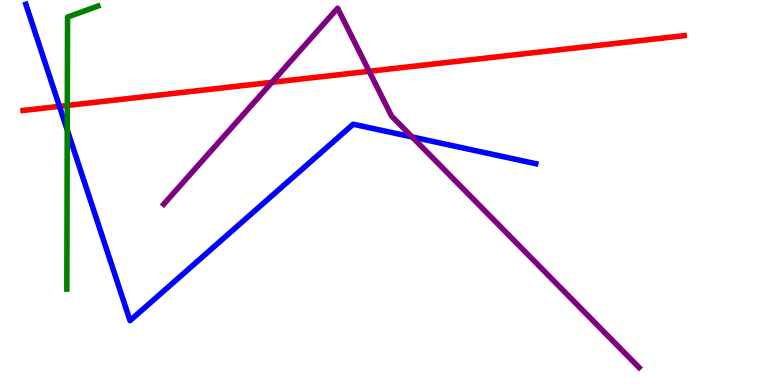[{'lines': ['blue', 'red'], 'intersections': [{'x': 0.767, 'y': 7.24}]}, {'lines': ['green', 'red'], 'intersections': [{'x': 0.869, 'y': 7.26}]}, {'lines': ['purple', 'red'], 'intersections': [{'x': 3.51, 'y': 7.86}, {'x': 4.76, 'y': 8.15}]}, {'lines': ['blue', 'green'], 'intersections': [{'x': 0.868, 'y': 6.62}]}, {'lines': ['blue', 'purple'], 'intersections': [{'x': 5.32, 'y': 6.44}]}, {'lines': ['green', 'purple'], 'intersections': []}]